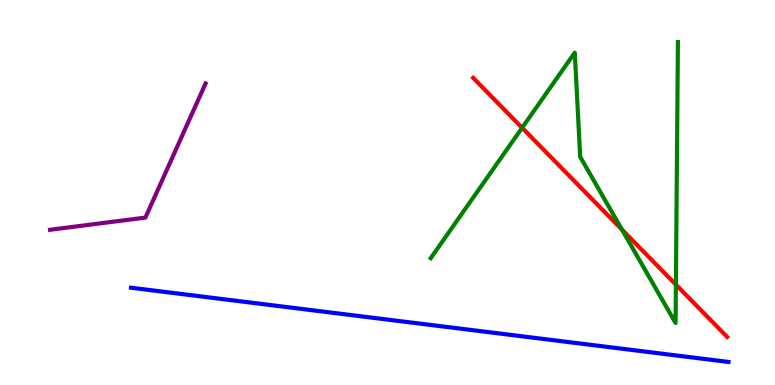[{'lines': ['blue', 'red'], 'intersections': []}, {'lines': ['green', 'red'], 'intersections': [{'x': 6.74, 'y': 6.68}, {'x': 8.03, 'y': 4.04}, {'x': 8.72, 'y': 2.61}]}, {'lines': ['purple', 'red'], 'intersections': []}, {'lines': ['blue', 'green'], 'intersections': []}, {'lines': ['blue', 'purple'], 'intersections': []}, {'lines': ['green', 'purple'], 'intersections': []}]